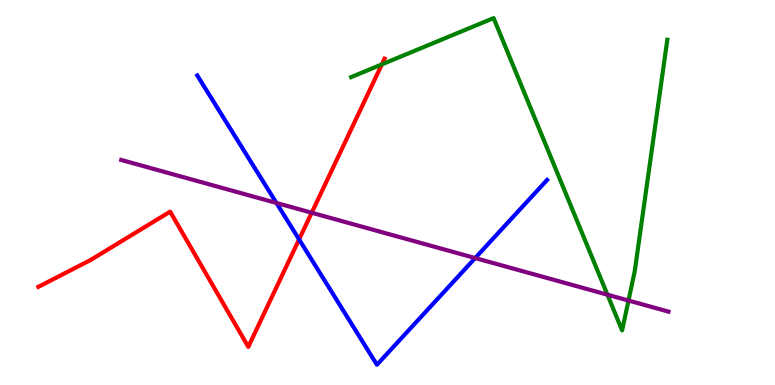[{'lines': ['blue', 'red'], 'intersections': [{'x': 3.86, 'y': 3.78}]}, {'lines': ['green', 'red'], 'intersections': [{'x': 4.93, 'y': 8.33}]}, {'lines': ['purple', 'red'], 'intersections': [{'x': 4.02, 'y': 4.47}]}, {'lines': ['blue', 'green'], 'intersections': []}, {'lines': ['blue', 'purple'], 'intersections': [{'x': 3.57, 'y': 4.73}, {'x': 6.13, 'y': 3.3}]}, {'lines': ['green', 'purple'], 'intersections': [{'x': 7.84, 'y': 2.35}, {'x': 8.11, 'y': 2.19}]}]